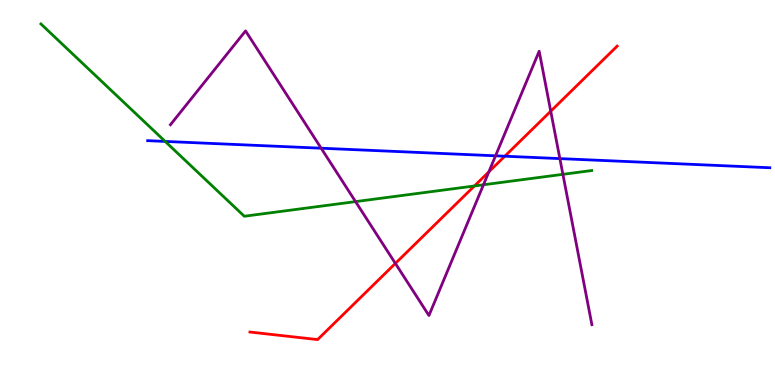[{'lines': ['blue', 'red'], 'intersections': [{'x': 6.51, 'y': 5.94}]}, {'lines': ['green', 'red'], 'intersections': [{'x': 6.12, 'y': 5.17}]}, {'lines': ['purple', 'red'], 'intersections': [{'x': 5.1, 'y': 3.16}, {'x': 6.31, 'y': 5.54}, {'x': 7.11, 'y': 7.11}]}, {'lines': ['blue', 'green'], 'intersections': [{'x': 2.13, 'y': 6.33}]}, {'lines': ['blue', 'purple'], 'intersections': [{'x': 4.14, 'y': 6.15}, {'x': 6.39, 'y': 5.95}, {'x': 7.22, 'y': 5.88}]}, {'lines': ['green', 'purple'], 'intersections': [{'x': 4.59, 'y': 4.76}, {'x': 6.24, 'y': 5.2}, {'x': 7.26, 'y': 5.47}]}]